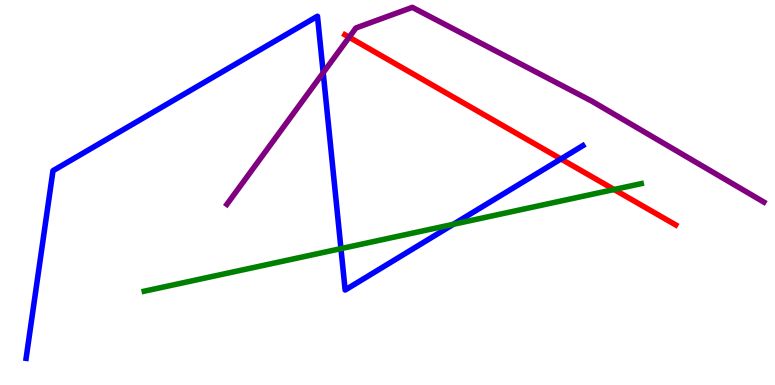[{'lines': ['blue', 'red'], 'intersections': [{'x': 7.24, 'y': 5.87}]}, {'lines': ['green', 'red'], 'intersections': [{'x': 7.92, 'y': 5.08}]}, {'lines': ['purple', 'red'], 'intersections': [{'x': 4.51, 'y': 9.03}]}, {'lines': ['blue', 'green'], 'intersections': [{'x': 4.4, 'y': 3.54}, {'x': 5.85, 'y': 4.17}]}, {'lines': ['blue', 'purple'], 'intersections': [{'x': 4.17, 'y': 8.11}]}, {'lines': ['green', 'purple'], 'intersections': []}]